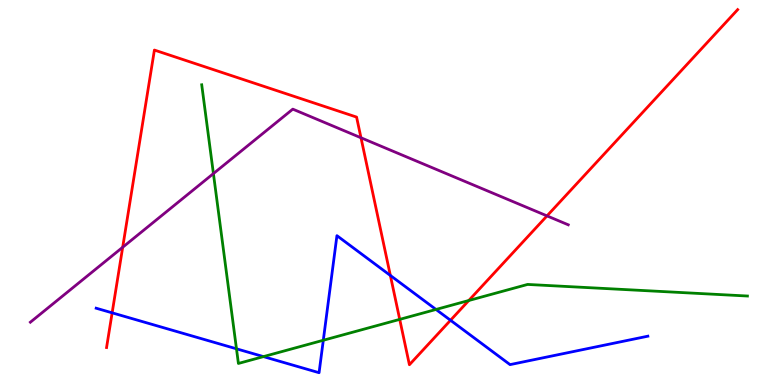[{'lines': ['blue', 'red'], 'intersections': [{'x': 1.45, 'y': 1.87}, {'x': 5.04, 'y': 2.85}, {'x': 5.81, 'y': 1.68}]}, {'lines': ['green', 'red'], 'intersections': [{'x': 5.16, 'y': 1.7}, {'x': 6.05, 'y': 2.19}]}, {'lines': ['purple', 'red'], 'intersections': [{'x': 1.58, 'y': 3.58}, {'x': 4.66, 'y': 6.42}, {'x': 7.06, 'y': 4.39}]}, {'lines': ['blue', 'green'], 'intersections': [{'x': 3.05, 'y': 0.94}, {'x': 3.4, 'y': 0.737}, {'x': 4.17, 'y': 1.16}, {'x': 5.63, 'y': 1.96}]}, {'lines': ['blue', 'purple'], 'intersections': []}, {'lines': ['green', 'purple'], 'intersections': [{'x': 2.75, 'y': 5.49}]}]